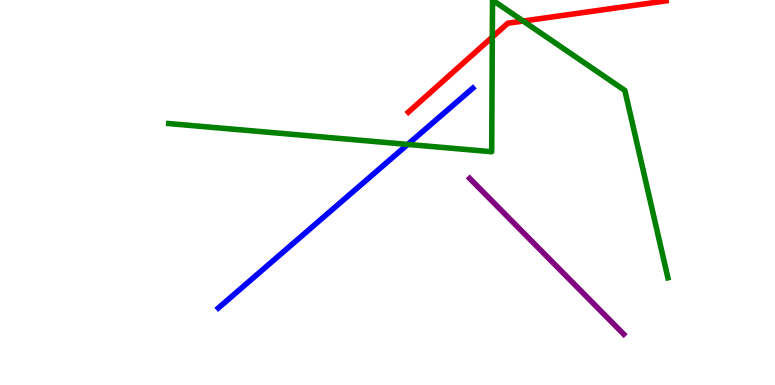[{'lines': ['blue', 'red'], 'intersections': []}, {'lines': ['green', 'red'], 'intersections': [{'x': 6.35, 'y': 9.04}, {'x': 6.75, 'y': 9.45}]}, {'lines': ['purple', 'red'], 'intersections': []}, {'lines': ['blue', 'green'], 'intersections': [{'x': 5.26, 'y': 6.25}]}, {'lines': ['blue', 'purple'], 'intersections': []}, {'lines': ['green', 'purple'], 'intersections': []}]